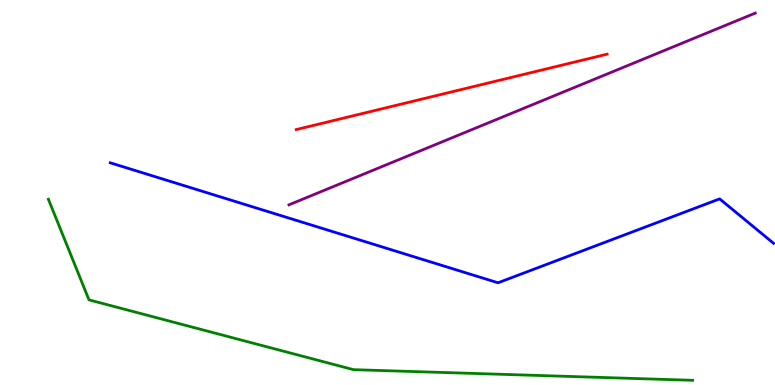[{'lines': ['blue', 'red'], 'intersections': []}, {'lines': ['green', 'red'], 'intersections': []}, {'lines': ['purple', 'red'], 'intersections': []}, {'lines': ['blue', 'green'], 'intersections': []}, {'lines': ['blue', 'purple'], 'intersections': []}, {'lines': ['green', 'purple'], 'intersections': []}]